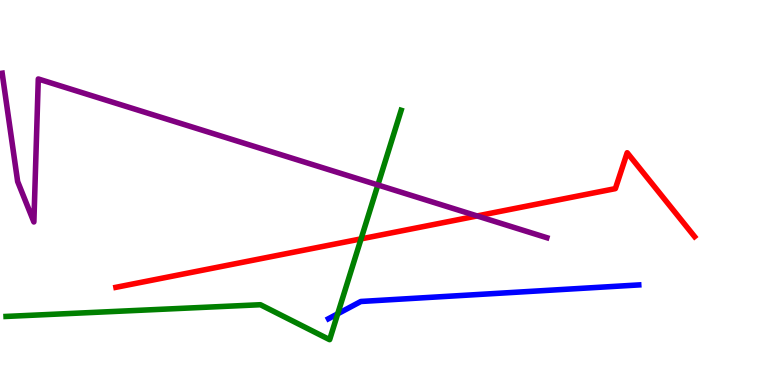[{'lines': ['blue', 'red'], 'intersections': []}, {'lines': ['green', 'red'], 'intersections': [{'x': 4.66, 'y': 3.8}]}, {'lines': ['purple', 'red'], 'intersections': [{'x': 6.16, 'y': 4.39}]}, {'lines': ['blue', 'green'], 'intersections': [{'x': 4.36, 'y': 1.85}]}, {'lines': ['blue', 'purple'], 'intersections': []}, {'lines': ['green', 'purple'], 'intersections': [{'x': 4.88, 'y': 5.2}]}]